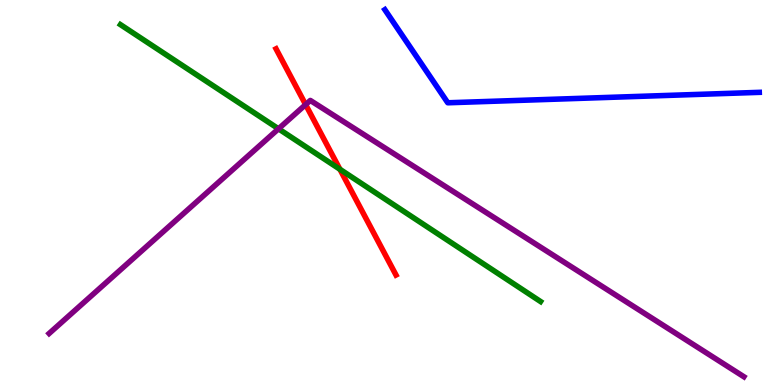[{'lines': ['blue', 'red'], 'intersections': []}, {'lines': ['green', 'red'], 'intersections': [{'x': 4.39, 'y': 5.6}]}, {'lines': ['purple', 'red'], 'intersections': [{'x': 3.94, 'y': 7.28}]}, {'lines': ['blue', 'green'], 'intersections': []}, {'lines': ['blue', 'purple'], 'intersections': []}, {'lines': ['green', 'purple'], 'intersections': [{'x': 3.59, 'y': 6.65}]}]